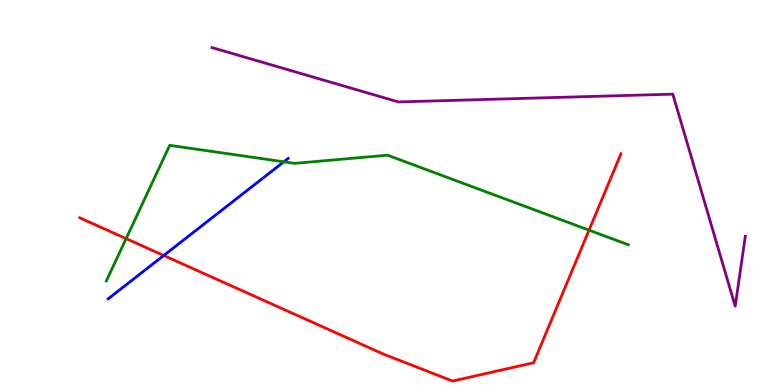[{'lines': ['blue', 'red'], 'intersections': [{'x': 2.11, 'y': 3.36}]}, {'lines': ['green', 'red'], 'intersections': [{'x': 1.63, 'y': 3.8}, {'x': 7.6, 'y': 4.02}]}, {'lines': ['purple', 'red'], 'intersections': []}, {'lines': ['blue', 'green'], 'intersections': [{'x': 3.66, 'y': 5.8}]}, {'lines': ['blue', 'purple'], 'intersections': []}, {'lines': ['green', 'purple'], 'intersections': []}]